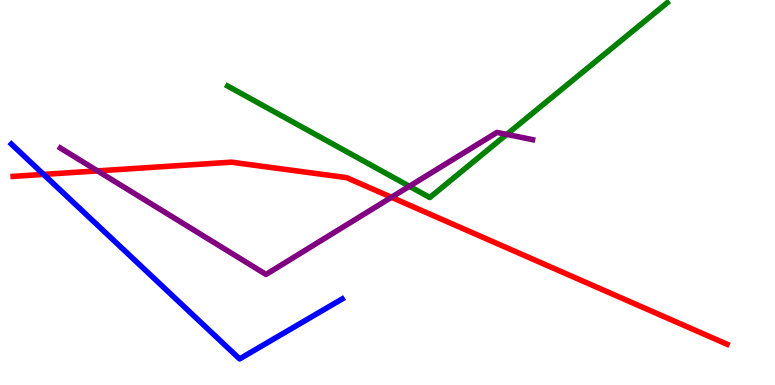[{'lines': ['blue', 'red'], 'intersections': [{'x': 0.562, 'y': 5.47}]}, {'lines': ['green', 'red'], 'intersections': []}, {'lines': ['purple', 'red'], 'intersections': [{'x': 1.26, 'y': 5.56}, {'x': 5.05, 'y': 4.88}]}, {'lines': ['blue', 'green'], 'intersections': []}, {'lines': ['blue', 'purple'], 'intersections': []}, {'lines': ['green', 'purple'], 'intersections': [{'x': 5.28, 'y': 5.16}, {'x': 6.54, 'y': 6.51}]}]